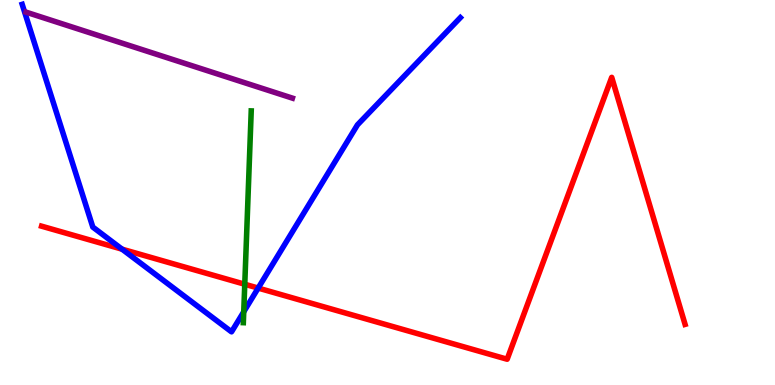[{'lines': ['blue', 'red'], 'intersections': [{'x': 1.58, 'y': 3.53}, {'x': 3.33, 'y': 2.52}]}, {'lines': ['green', 'red'], 'intersections': [{'x': 3.16, 'y': 2.62}]}, {'lines': ['purple', 'red'], 'intersections': []}, {'lines': ['blue', 'green'], 'intersections': [{'x': 3.15, 'y': 1.9}]}, {'lines': ['blue', 'purple'], 'intersections': []}, {'lines': ['green', 'purple'], 'intersections': []}]